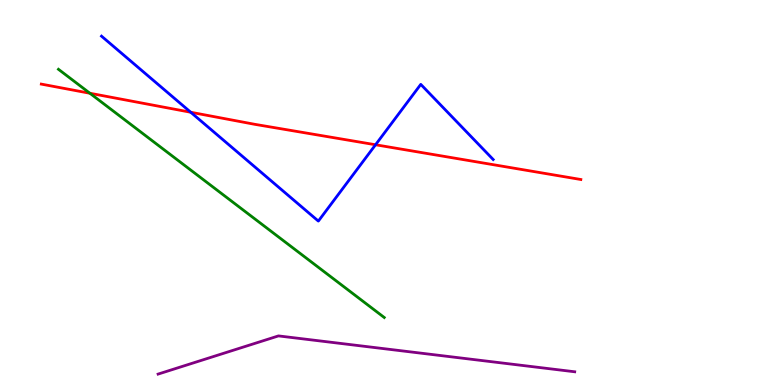[{'lines': ['blue', 'red'], 'intersections': [{'x': 2.46, 'y': 7.08}, {'x': 4.85, 'y': 6.24}]}, {'lines': ['green', 'red'], 'intersections': [{'x': 1.16, 'y': 7.58}]}, {'lines': ['purple', 'red'], 'intersections': []}, {'lines': ['blue', 'green'], 'intersections': []}, {'lines': ['blue', 'purple'], 'intersections': []}, {'lines': ['green', 'purple'], 'intersections': []}]